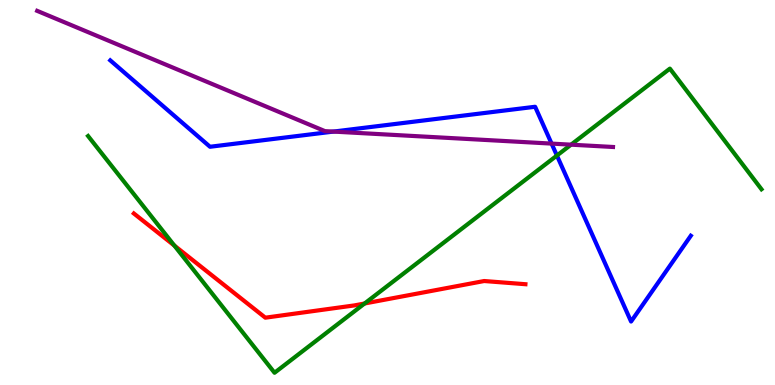[{'lines': ['blue', 'red'], 'intersections': []}, {'lines': ['green', 'red'], 'intersections': [{'x': 2.25, 'y': 3.62}, {'x': 4.7, 'y': 2.12}]}, {'lines': ['purple', 'red'], 'intersections': []}, {'lines': ['blue', 'green'], 'intersections': [{'x': 7.19, 'y': 5.96}]}, {'lines': ['blue', 'purple'], 'intersections': [{'x': 4.3, 'y': 6.58}, {'x': 7.12, 'y': 6.27}]}, {'lines': ['green', 'purple'], 'intersections': [{'x': 7.37, 'y': 6.24}]}]